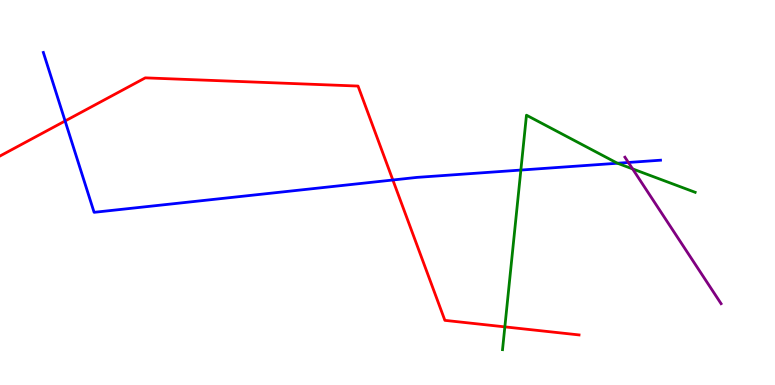[{'lines': ['blue', 'red'], 'intersections': [{'x': 0.84, 'y': 6.86}, {'x': 5.07, 'y': 5.32}]}, {'lines': ['green', 'red'], 'intersections': [{'x': 6.51, 'y': 1.51}]}, {'lines': ['purple', 'red'], 'intersections': []}, {'lines': ['blue', 'green'], 'intersections': [{'x': 6.72, 'y': 5.58}, {'x': 7.97, 'y': 5.76}]}, {'lines': ['blue', 'purple'], 'intersections': [{'x': 8.11, 'y': 5.78}]}, {'lines': ['green', 'purple'], 'intersections': [{'x': 8.16, 'y': 5.61}]}]